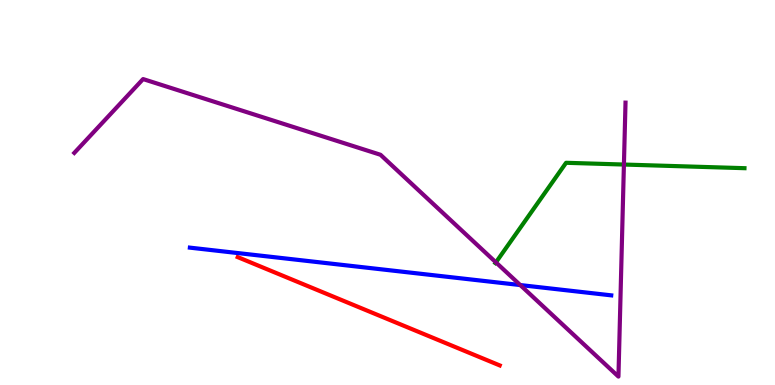[{'lines': ['blue', 'red'], 'intersections': []}, {'lines': ['green', 'red'], 'intersections': []}, {'lines': ['purple', 'red'], 'intersections': []}, {'lines': ['blue', 'green'], 'intersections': []}, {'lines': ['blue', 'purple'], 'intersections': [{'x': 6.71, 'y': 2.6}]}, {'lines': ['green', 'purple'], 'intersections': [{'x': 6.4, 'y': 3.19}, {'x': 8.05, 'y': 5.73}]}]